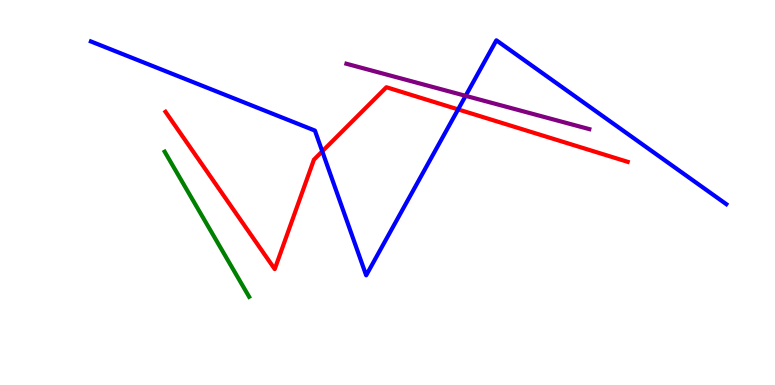[{'lines': ['blue', 'red'], 'intersections': [{'x': 4.16, 'y': 6.07}, {'x': 5.91, 'y': 7.16}]}, {'lines': ['green', 'red'], 'intersections': []}, {'lines': ['purple', 'red'], 'intersections': []}, {'lines': ['blue', 'green'], 'intersections': []}, {'lines': ['blue', 'purple'], 'intersections': [{'x': 6.01, 'y': 7.51}]}, {'lines': ['green', 'purple'], 'intersections': []}]